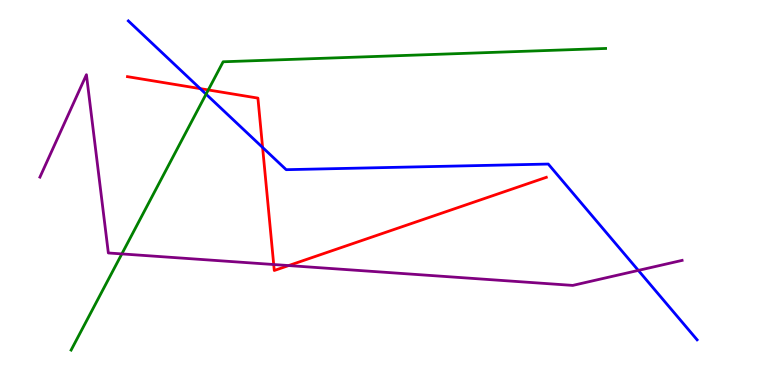[{'lines': ['blue', 'red'], 'intersections': [{'x': 2.58, 'y': 7.7}, {'x': 3.39, 'y': 6.17}]}, {'lines': ['green', 'red'], 'intersections': [{'x': 2.69, 'y': 7.66}]}, {'lines': ['purple', 'red'], 'intersections': [{'x': 3.53, 'y': 3.13}, {'x': 3.72, 'y': 3.1}]}, {'lines': ['blue', 'green'], 'intersections': [{'x': 2.66, 'y': 7.55}]}, {'lines': ['blue', 'purple'], 'intersections': [{'x': 8.24, 'y': 2.98}]}, {'lines': ['green', 'purple'], 'intersections': [{'x': 1.57, 'y': 3.4}]}]